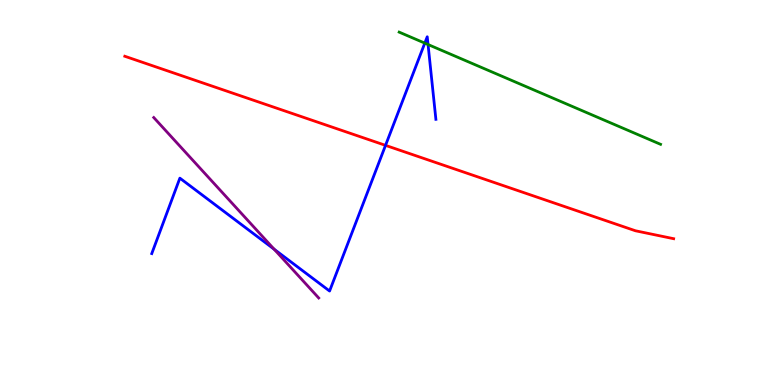[{'lines': ['blue', 'red'], 'intersections': [{'x': 4.97, 'y': 6.22}]}, {'lines': ['green', 'red'], 'intersections': []}, {'lines': ['purple', 'red'], 'intersections': []}, {'lines': ['blue', 'green'], 'intersections': [{'x': 5.48, 'y': 8.88}, {'x': 5.52, 'y': 8.84}]}, {'lines': ['blue', 'purple'], 'intersections': [{'x': 3.54, 'y': 3.53}]}, {'lines': ['green', 'purple'], 'intersections': []}]